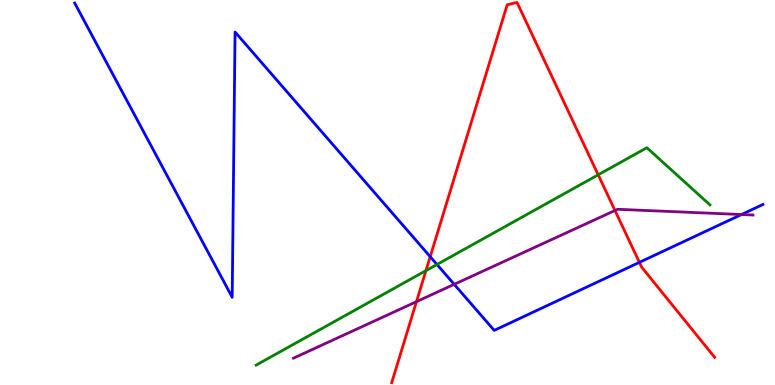[{'lines': ['blue', 'red'], 'intersections': [{'x': 5.55, 'y': 3.33}, {'x': 8.25, 'y': 3.19}]}, {'lines': ['green', 'red'], 'intersections': [{'x': 5.5, 'y': 2.97}, {'x': 7.72, 'y': 5.46}]}, {'lines': ['purple', 'red'], 'intersections': [{'x': 5.37, 'y': 2.16}, {'x': 7.94, 'y': 4.53}]}, {'lines': ['blue', 'green'], 'intersections': [{'x': 5.64, 'y': 3.13}]}, {'lines': ['blue', 'purple'], 'intersections': [{'x': 5.86, 'y': 2.61}, {'x': 9.57, 'y': 4.43}]}, {'lines': ['green', 'purple'], 'intersections': []}]